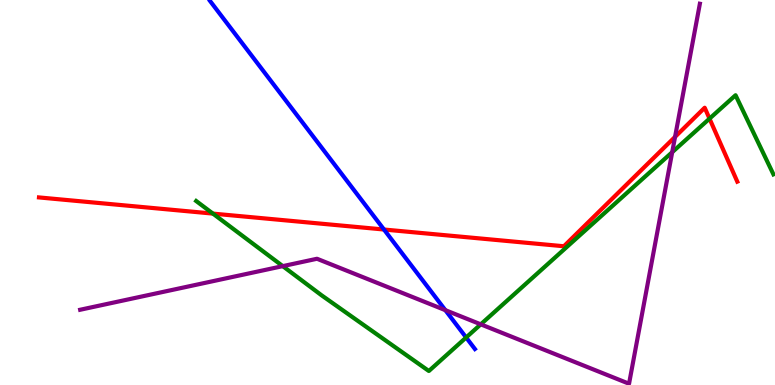[{'lines': ['blue', 'red'], 'intersections': [{'x': 4.95, 'y': 4.04}]}, {'lines': ['green', 'red'], 'intersections': [{'x': 2.75, 'y': 4.45}, {'x': 9.16, 'y': 6.92}]}, {'lines': ['purple', 'red'], 'intersections': [{'x': 8.71, 'y': 6.44}]}, {'lines': ['blue', 'green'], 'intersections': [{'x': 6.01, 'y': 1.23}]}, {'lines': ['blue', 'purple'], 'intersections': [{'x': 5.75, 'y': 1.94}]}, {'lines': ['green', 'purple'], 'intersections': [{'x': 3.65, 'y': 3.09}, {'x': 6.2, 'y': 1.58}, {'x': 8.67, 'y': 6.05}]}]